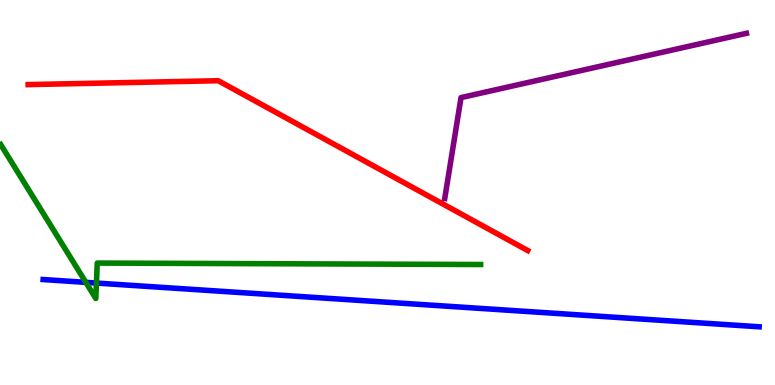[{'lines': ['blue', 'red'], 'intersections': []}, {'lines': ['green', 'red'], 'intersections': []}, {'lines': ['purple', 'red'], 'intersections': []}, {'lines': ['blue', 'green'], 'intersections': [{'x': 1.11, 'y': 2.67}, {'x': 1.24, 'y': 2.65}]}, {'lines': ['blue', 'purple'], 'intersections': []}, {'lines': ['green', 'purple'], 'intersections': []}]